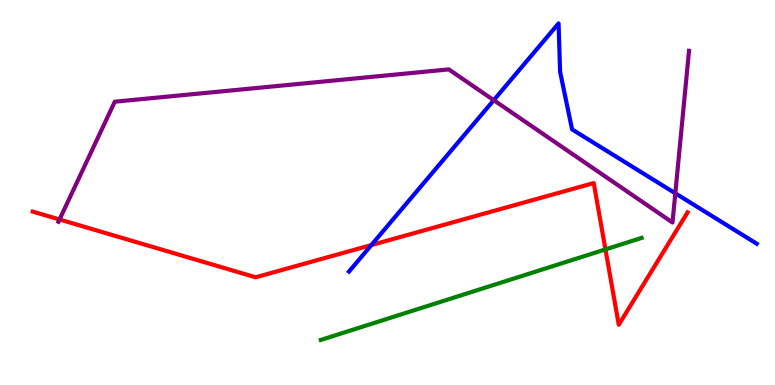[{'lines': ['blue', 'red'], 'intersections': [{'x': 4.79, 'y': 3.64}]}, {'lines': ['green', 'red'], 'intersections': [{'x': 7.81, 'y': 3.52}]}, {'lines': ['purple', 'red'], 'intersections': [{'x': 0.768, 'y': 4.3}]}, {'lines': ['blue', 'green'], 'intersections': []}, {'lines': ['blue', 'purple'], 'intersections': [{'x': 6.37, 'y': 7.4}, {'x': 8.71, 'y': 4.98}]}, {'lines': ['green', 'purple'], 'intersections': []}]